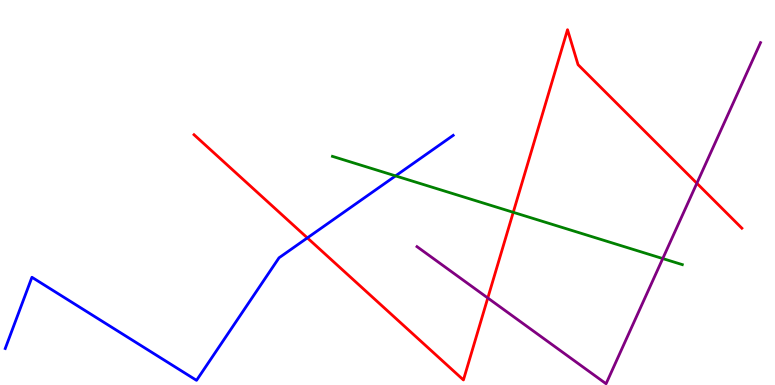[{'lines': ['blue', 'red'], 'intersections': [{'x': 3.97, 'y': 3.82}]}, {'lines': ['green', 'red'], 'intersections': [{'x': 6.62, 'y': 4.49}]}, {'lines': ['purple', 'red'], 'intersections': [{'x': 6.29, 'y': 2.26}, {'x': 8.99, 'y': 5.24}]}, {'lines': ['blue', 'green'], 'intersections': [{'x': 5.1, 'y': 5.43}]}, {'lines': ['blue', 'purple'], 'intersections': []}, {'lines': ['green', 'purple'], 'intersections': [{'x': 8.55, 'y': 3.28}]}]